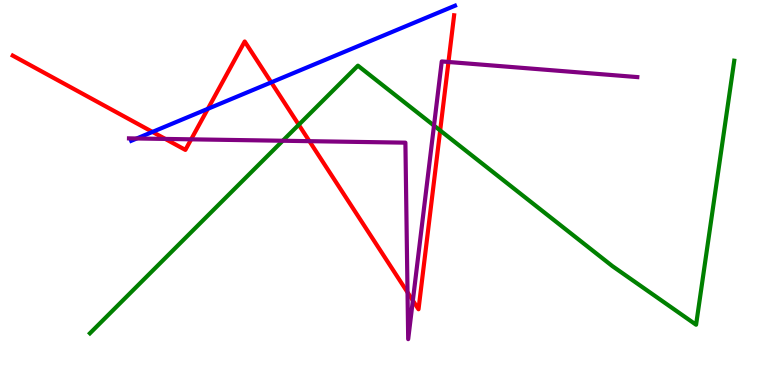[{'lines': ['blue', 'red'], 'intersections': [{'x': 1.97, 'y': 6.57}, {'x': 2.68, 'y': 7.17}, {'x': 3.5, 'y': 7.86}]}, {'lines': ['green', 'red'], 'intersections': [{'x': 3.85, 'y': 6.76}, {'x': 5.68, 'y': 6.61}]}, {'lines': ['purple', 'red'], 'intersections': [{'x': 2.13, 'y': 6.39}, {'x': 2.47, 'y': 6.38}, {'x': 3.99, 'y': 6.33}, {'x': 5.26, 'y': 2.41}, {'x': 5.33, 'y': 2.19}, {'x': 5.79, 'y': 8.39}]}, {'lines': ['blue', 'green'], 'intersections': []}, {'lines': ['blue', 'purple'], 'intersections': [{'x': 1.76, 'y': 6.4}]}, {'lines': ['green', 'purple'], 'intersections': [{'x': 3.65, 'y': 6.34}, {'x': 5.6, 'y': 6.74}]}]